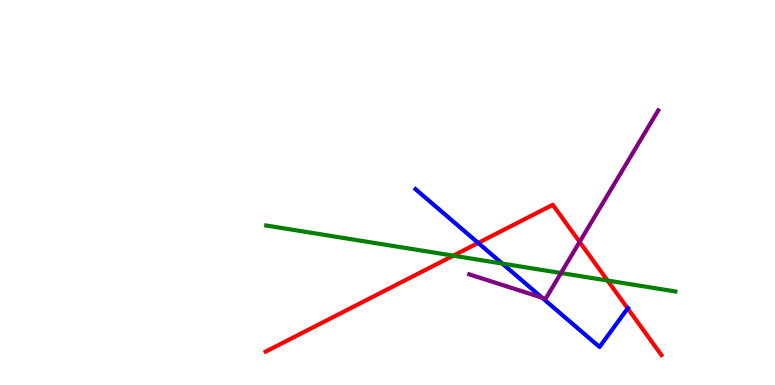[{'lines': ['blue', 'red'], 'intersections': [{'x': 6.17, 'y': 3.69}, {'x': 8.1, 'y': 1.99}]}, {'lines': ['green', 'red'], 'intersections': [{'x': 5.85, 'y': 3.36}, {'x': 7.84, 'y': 2.71}]}, {'lines': ['purple', 'red'], 'intersections': [{'x': 7.48, 'y': 3.72}]}, {'lines': ['blue', 'green'], 'intersections': [{'x': 6.48, 'y': 3.15}]}, {'lines': ['blue', 'purple'], 'intersections': [{'x': 6.99, 'y': 2.27}]}, {'lines': ['green', 'purple'], 'intersections': [{'x': 7.24, 'y': 2.91}]}]